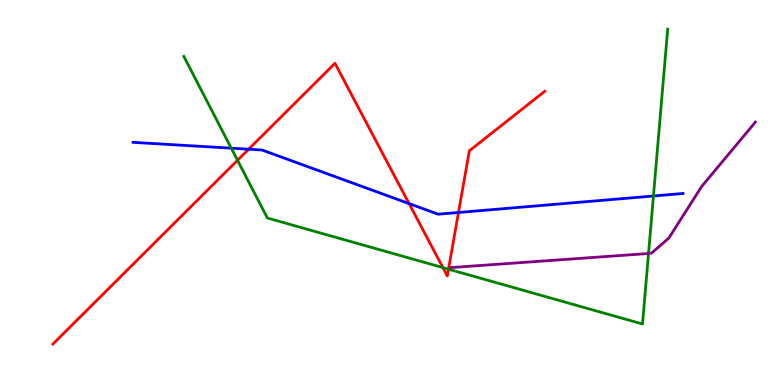[{'lines': ['blue', 'red'], 'intersections': [{'x': 3.21, 'y': 6.12}, {'x': 5.28, 'y': 4.71}, {'x': 5.92, 'y': 4.48}]}, {'lines': ['green', 'red'], 'intersections': [{'x': 3.06, 'y': 5.84}, {'x': 5.71, 'y': 3.05}, {'x': 5.79, 'y': 3.01}]}, {'lines': ['purple', 'red'], 'intersections': []}, {'lines': ['blue', 'green'], 'intersections': [{'x': 2.98, 'y': 6.15}, {'x': 8.43, 'y': 4.91}]}, {'lines': ['blue', 'purple'], 'intersections': []}, {'lines': ['green', 'purple'], 'intersections': [{'x': 8.37, 'y': 3.42}]}]